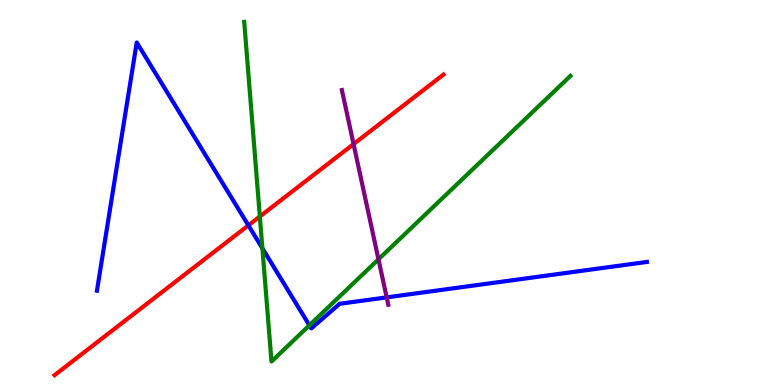[{'lines': ['blue', 'red'], 'intersections': [{'x': 3.2, 'y': 4.15}]}, {'lines': ['green', 'red'], 'intersections': [{'x': 3.35, 'y': 4.38}]}, {'lines': ['purple', 'red'], 'intersections': [{'x': 4.56, 'y': 6.26}]}, {'lines': ['blue', 'green'], 'intersections': [{'x': 3.39, 'y': 3.55}, {'x': 3.99, 'y': 1.55}]}, {'lines': ['blue', 'purple'], 'intersections': [{'x': 4.99, 'y': 2.28}]}, {'lines': ['green', 'purple'], 'intersections': [{'x': 4.88, 'y': 3.26}]}]